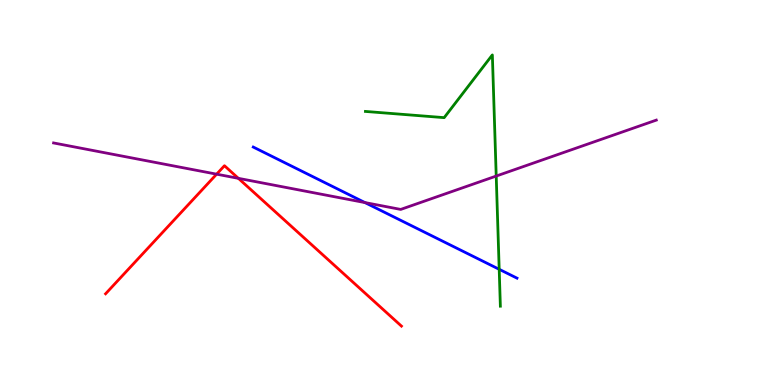[{'lines': ['blue', 'red'], 'intersections': []}, {'lines': ['green', 'red'], 'intersections': []}, {'lines': ['purple', 'red'], 'intersections': [{'x': 2.8, 'y': 5.48}, {'x': 3.08, 'y': 5.37}]}, {'lines': ['blue', 'green'], 'intersections': [{'x': 6.44, 'y': 3.01}]}, {'lines': ['blue', 'purple'], 'intersections': [{'x': 4.71, 'y': 4.74}]}, {'lines': ['green', 'purple'], 'intersections': [{'x': 6.4, 'y': 5.43}]}]